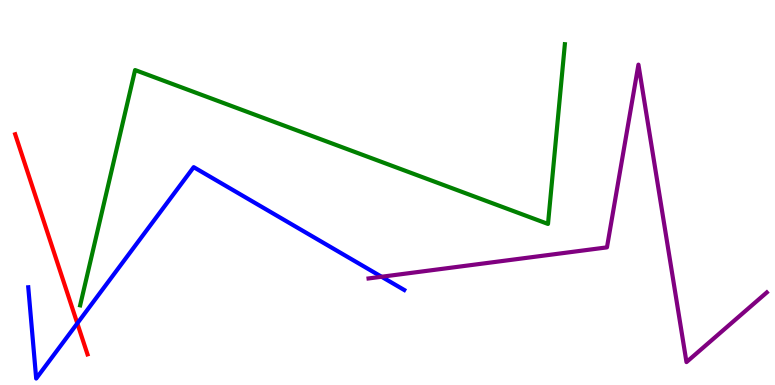[{'lines': ['blue', 'red'], 'intersections': [{'x': 0.998, 'y': 1.6}]}, {'lines': ['green', 'red'], 'intersections': []}, {'lines': ['purple', 'red'], 'intersections': []}, {'lines': ['blue', 'green'], 'intersections': []}, {'lines': ['blue', 'purple'], 'intersections': [{'x': 4.92, 'y': 2.81}]}, {'lines': ['green', 'purple'], 'intersections': []}]